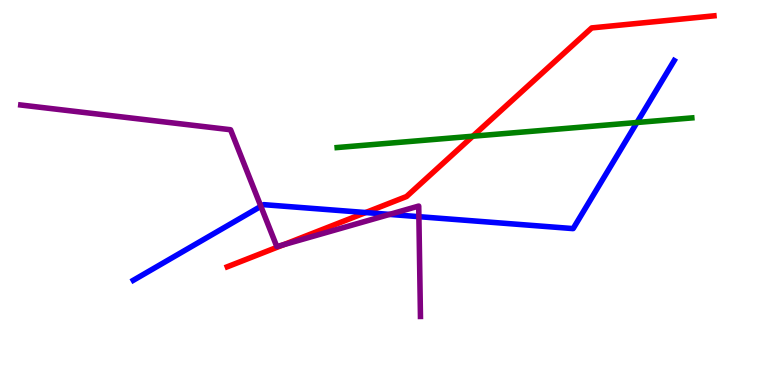[{'lines': ['blue', 'red'], 'intersections': [{'x': 4.72, 'y': 4.48}]}, {'lines': ['green', 'red'], 'intersections': [{'x': 6.1, 'y': 6.46}]}, {'lines': ['purple', 'red'], 'intersections': [{'x': 3.66, 'y': 3.64}]}, {'lines': ['blue', 'green'], 'intersections': [{'x': 8.22, 'y': 6.82}]}, {'lines': ['blue', 'purple'], 'intersections': [{'x': 3.37, 'y': 4.64}, {'x': 5.03, 'y': 4.43}, {'x': 5.4, 'y': 4.37}]}, {'lines': ['green', 'purple'], 'intersections': []}]